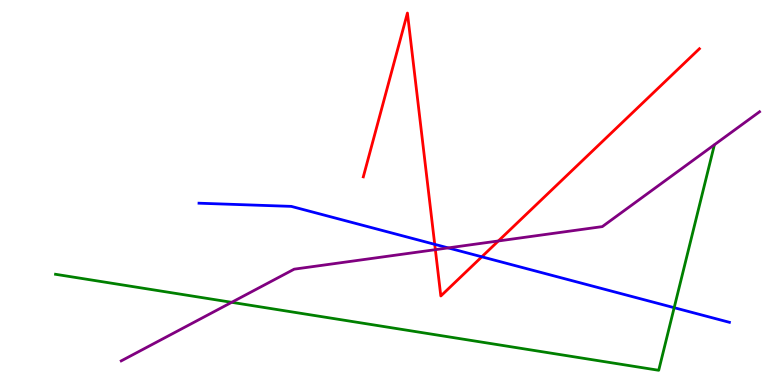[{'lines': ['blue', 'red'], 'intersections': [{'x': 5.61, 'y': 3.65}, {'x': 6.22, 'y': 3.33}]}, {'lines': ['green', 'red'], 'intersections': []}, {'lines': ['purple', 'red'], 'intersections': [{'x': 5.62, 'y': 3.52}, {'x': 6.43, 'y': 3.74}]}, {'lines': ['blue', 'green'], 'intersections': [{'x': 8.7, 'y': 2.01}]}, {'lines': ['blue', 'purple'], 'intersections': [{'x': 5.78, 'y': 3.56}]}, {'lines': ['green', 'purple'], 'intersections': [{'x': 2.99, 'y': 2.15}]}]